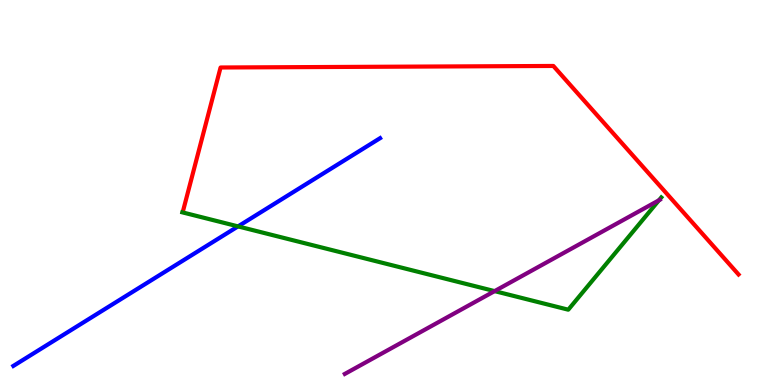[{'lines': ['blue', 'red'], 'intersections': []}, {'lines': ['green', 'red'], 'intersections': []}, {'lines': ['purple', 'red'], 'intersections': []}, {'lines': ['blue', 'green'], 'intersections': [{'x': 3.07, 'y': 4.12}]}, {'lines': ['blue', 'purple'], 'intersections': []}, {'lines': ['green', 'purple'], 'intersections': [{'x': 6.38, 'y': 2.44}, {'x': 8.5, 'y': 4.8}]}]